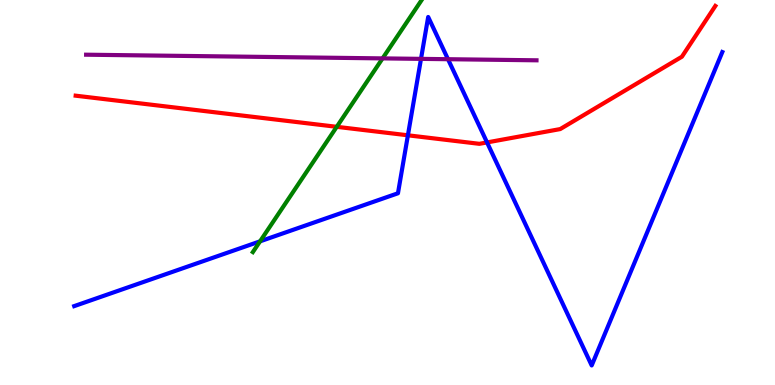[{'lines': ['blue', 'red'], 'intersections': [{'x': 5.26, 'y': 6.49}, {'x': 6.28, 'y': 6.3}]}, {'lines': ['green', 'red'], 'intersections': [{'x': 4.35, 'y': 6.71}]}, {'lines': ['purple', 'red'], 'intersections': []}, {'lines': ['blue', 'green'], 'intersections': [{'x': 3.36, 'y': 3.73}]}, {'lines': ['blue', 'purple'], 'intersections': [{'x': 5.43, 'y': 8.47}, {'x': 5.78, 'y': 8.46}]}, {'lines': ['green', 'purple'], 'intersections': [{'x': 4.94, 'y': 8.48}]}]